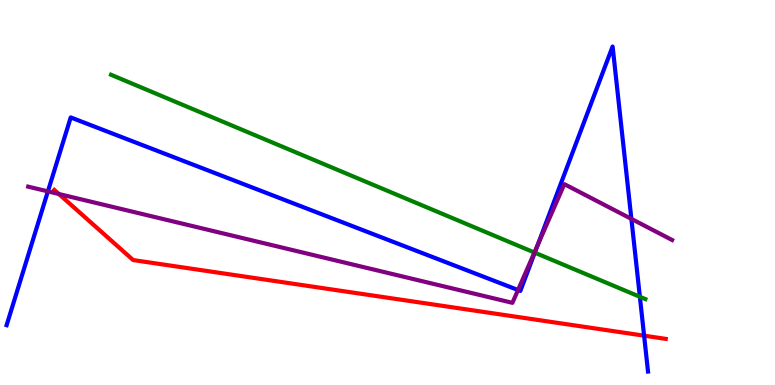[{'lines': ['blue', 'red'], 'intersections': [{'x': 8.31, 'y': 1.28}]}, {'lines': ['green', 'red'], 'intersections': []}, {'lines': ['purple', 'red'], 'intersections': [{'x': 0.76, 'y': 4.96}]}, {'lines': ['blue', 'green'], 'intersections': [{'x': 6.9, 'y': 3.44}, {'x': 8.26, 'y': 2.29}]}, {'lines': ['blue', 'purple'], 'intersections': [{'x': 0.618, 'y': 5.03}, {'x': 6.68, 'y': 2.47}, {'x': 6.93, 'y': 3.62}, {'x': 8.15, 'y': 4.31}]}, {'lines': ['green', 'purple'], 'intersections': [{'x': 6.9, 'y': 3.44}]}]